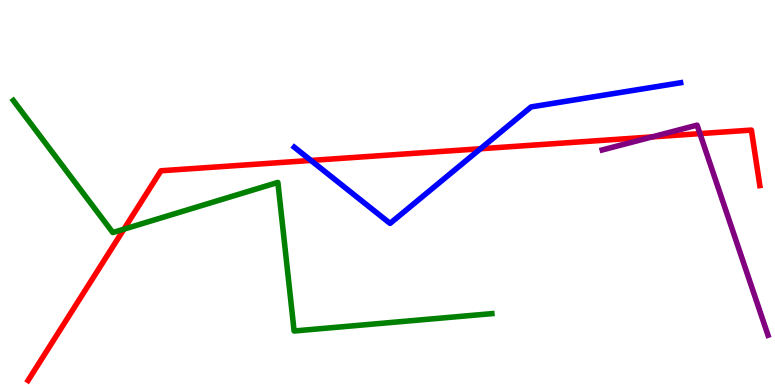[{'lines': ['blue', 'red'], 'intersections': [{'x': 4.01, 'y': 5.83}, {'x': 6.2, 'y': 6.14}]}, {'lines': ['green', 'red'], 'intersections': [{'x': 1.6, 'y': 4.05}]}, {'lines': ['purple', 'red'], 'intersections': [{'x': 8.41, 'y': 6.44}, {'x': 9.03, 'y': 6.53}]}, {'lines': ['blue', 'green'], 'intersections': []}, {'lines': ['blue', 'purple'], 'intersections': []}, {'lines': ['green', 'purple'], 'intersections': []}]